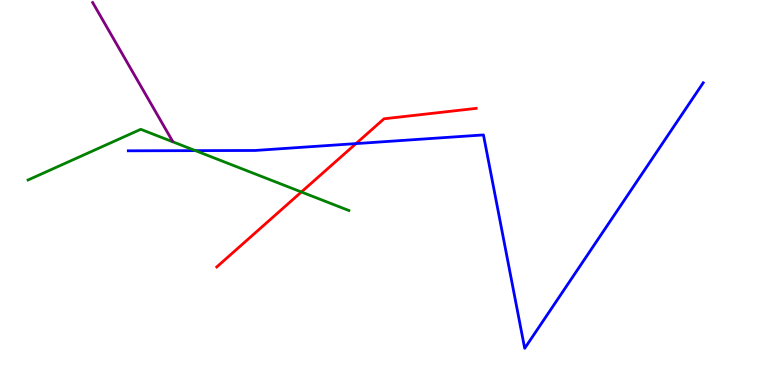[{'lines': ['blue', 'red'], 'intersections': [{'x': 4.59, 'y': 6.27}]}, {'lines': ['green', 'red'], 'intersections': [{'x': 3.89, 'y': 5.01}]}, {'lines': ['purple', 'red'], 'intersections': []}, {'lines': ['blue', 'green'], 'intersections': [{'x': 2.52, 'y': 6.09}]}, {'lines': ['blue', 'purple'], 'intersections': []}, {'lines': ['green', 'purple'], 'intersections': []}]